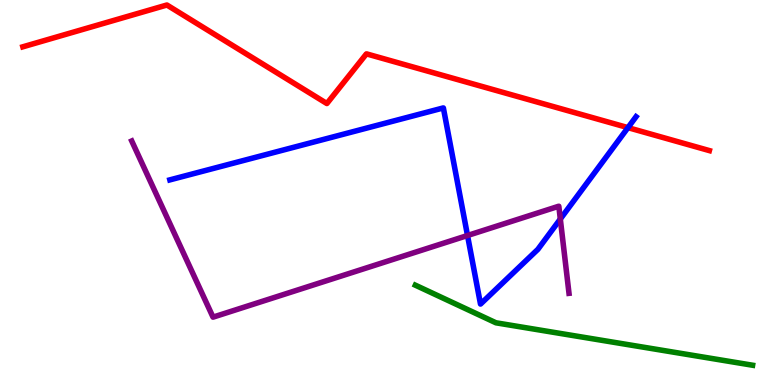[{'lines': ['blue', 'red'], 'intersections': [{'x': 8.1, 'y': 6.68}]}, {'lines': ['green', 'red'], 'intersections': []}, {'lines': ['purple', 'red'], 'intersections': []}, {'lines': ['blue', 'green'], 'intersections': []}, {'lines': ['blue', 'purple'], 'intersections': [{'x': 6.03, 'y': 3.88}, {'x': 7.23, 'y': 4.31}]}, {'lines': ['green', 'purple'], 'intersections': []}]